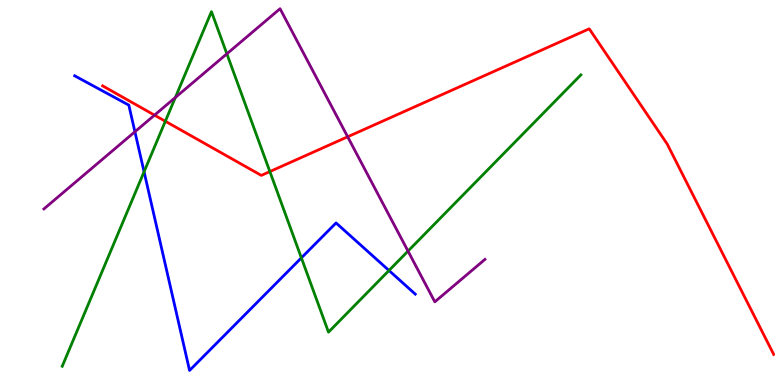[{'lines': ['blue', 'red'], 'intersections': []}, {'lines': ['green', 'red'], 'intersections': [{'x': 2.13, 'y': 6.85}, {'x': 3.48, 'y': 5.54}]}, {'lines': ['purple', 'red'], 'intersections': [{'x': 1.99, 'y': 7.01}, {'x': 4.49, 'y': 6.45}]}, {'lines': ['blue', 'green'], 'intersections': [{'x': 1.86, 'y': 5.54}, {'x': 3.89, 'y': 3.3}, {'x': 5.02, 'y': 2.97}]}, {'lines': ['blue', 'purple'], 'intersections': [{'x': 1.74, 'y': 6.58}]}, {'lines': ['green', 'purple'], 'intersections': [{'x': 2.26, 'y': 7.47}, {'x': 2.93, 'y': 8.6}, {'x': 5.26, 'y': 3.48}]}]